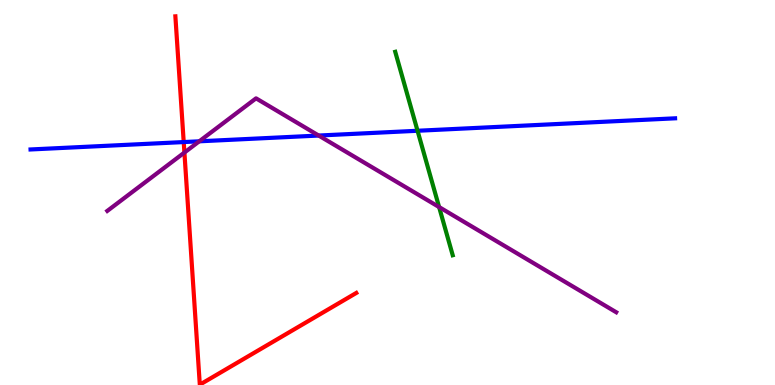[{'lines': ['blue', 'red'], 'intersections': [{'x': 2.37, 'y': 6.31}]}, {'lines': ['green', 'red'], 'intersections': []}, {'lines': ['purple', 'red'], 'intersections': [{'x': 2.38, 'y': 6.04}]}, {'lines': ['blue', 'green'], 'intersections': [{'x': 5.39, 'y': 6.6}]}, {'lines': ['blue', 'purple'], 'intersections': [{'x': 2.57, 'y': 6.33}, {'x': 4.11, 'y': 6.48}]}, {'lines': ['green', 'purple'], 'intersections': [{'x': 5.67, 'y': 4.62}]}]